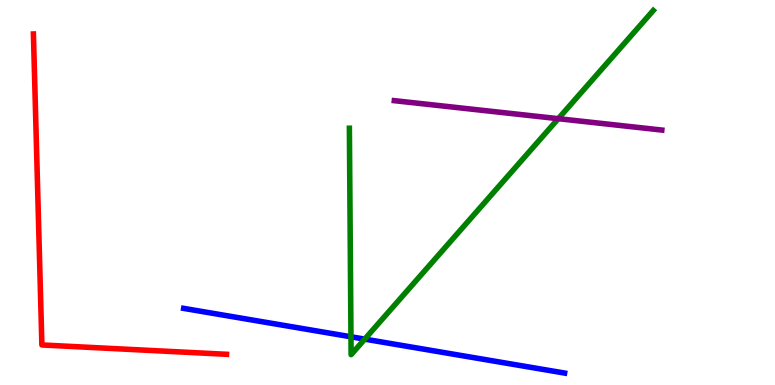[{'lines': ['blue', 'red'], 'intersections': []}, {'lines': ['green', 'red'], 'intersections': []}, {'lines': ['purple', 'red'], 'intersections': []}, {'lines': ['blue', 'green'], 'intersections': [{'x': 4.53, 'y': 1.25}, {'x': 4.71, 'y': 1.19}]}, {'lines': ['blue', 'purple'], 'intersections': []}, {'lines': ['green', 'purple'], 'intersections': [{'x': 7.2, 'y': 6.92}]}]